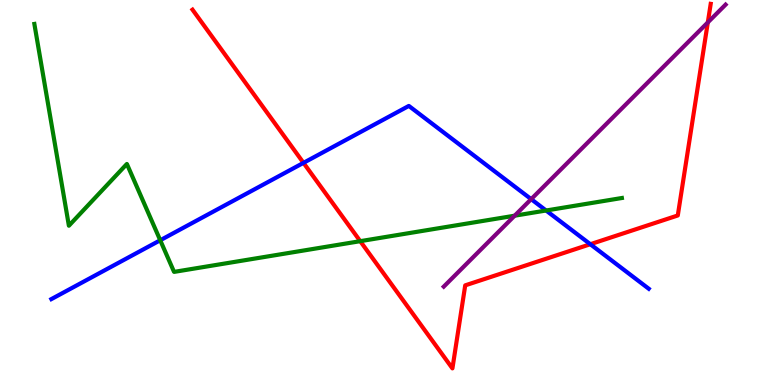[{'lines': ['blue', 'red'], 'intersections': [{'x': 3.92, 'y': 5.77}, {'x': 7.62, 'y': 3.66}]}, {'lines': ['green', 'red'], 'intersections': [{'x': 4.65, 'y': 3.74}]}, {'lines': ['purple', 'red'], 'intersections': [{'x': 9.13, 'y': 9.42}]}, {'lines': ['blue', 'green'], 'intersections': [{'x': 2.07, 'y': 3.76}, {'x': 7.05, 'y': 4.53}]}, {'lines': ['blue', 'purple'], 'intersections': [{'x': 6.85, 'y': 4.83}]}, {'lines': ['green', 'purple'], 'intersections': [{'x': 6.64, 'y': 4.4}]}]